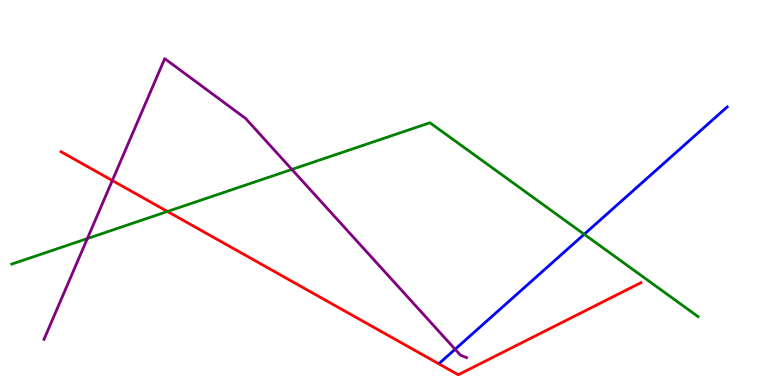[{'lines': ['blue', 'red'], 'intersections': []}, {'lines': ['green', 'red'], 'intersections': [{'x': 2.16, 'y': 4.51}]}, {'lines': ['purple', 'red'], 'intersections': [{'x': 1.45, 'y': 5.31}]}, {'lines': ['blue', 'green'], 'intersections': [{'x': 7.54, 'y': 3.91}]}, {'lines': ['blue', 'purple'], 'intersections': [{'x': 5.87, 'y': 0.929}]}, {'lines': ['green', 'purple'], 'intersections': [{'x': 1.13, 'y': 3.8}, {'x': 3.77, 'y': 5.6}]}]